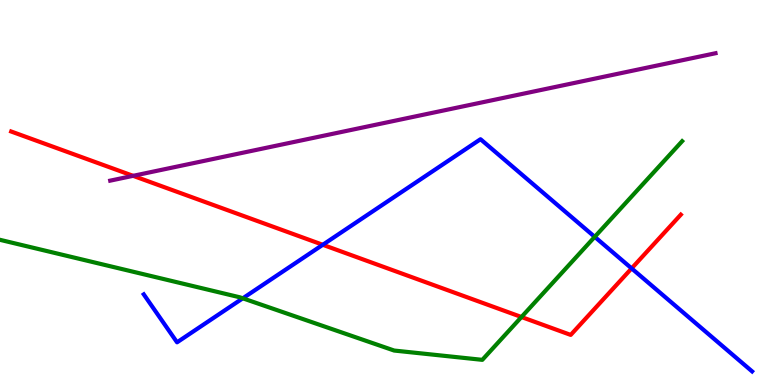[{'lines': ['blue', 'red'], 'intersections': [{'x': 4.16, 'y': 3.64}, {'x': 8.15, 'y': 3.03}]}, {'lines': ['green', 'red'], 'intersections': [{'x': 6.73, 'y': 1.77}]}, {'lines': ['purple', 'red'], 'intersections': [{'x': 1.72, 'y': 5.43}]}, {'lines': ['blue', 'green'], 'intersections': [{'x': 3.13, 'y': 2.25}, {'x': 7.67, 'y': 3.85}]}, {'lines': ['blue', 'purple'], 'intersections': []}, {'lines': ['green', 'purple'], 'intersections': []}]